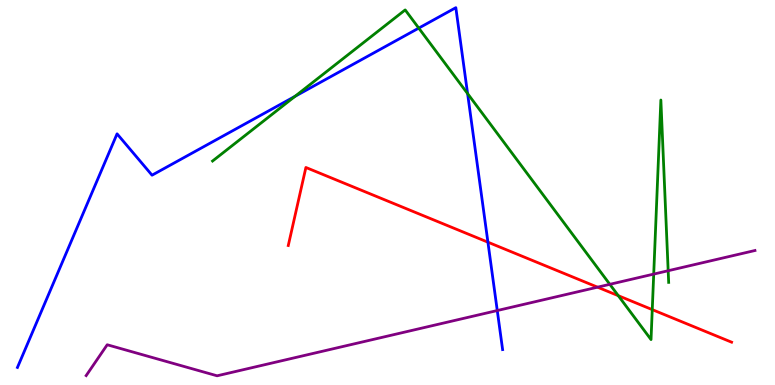[{'lines': ['blue', 'red'], 'intersections': [{'x': 6.3, 'y': 3.71}]}, {'lines': ['green', 'red'], 'intersections': [{'x': 7.98, 'y': 2.32}, {'x': 8.42, 'y': 1.96}]}, {'lines': ['purple', 'red'], 'intersections': [{'x': 7.71, 'y': 2.54}]}, {'lines': ['blue', 'green'], 'intersections': [{'x': 3.81, 'y': 7.5}, {'x': 5.4, 'y': 9.27}, {'x': 6.03, 'y': 7.57}]}, {'lines': ['blue', 'purple'], 'intersections': [{'x': 6.42, 'y': 1.93}]}, {'lines': ['green', 'purple'], 'intersections': [{'x': 7.87, 'y': 2.62}, {'x': 8.44, 'y': 2.88}, {'x': 8.62, 'y': 2.97}]}]